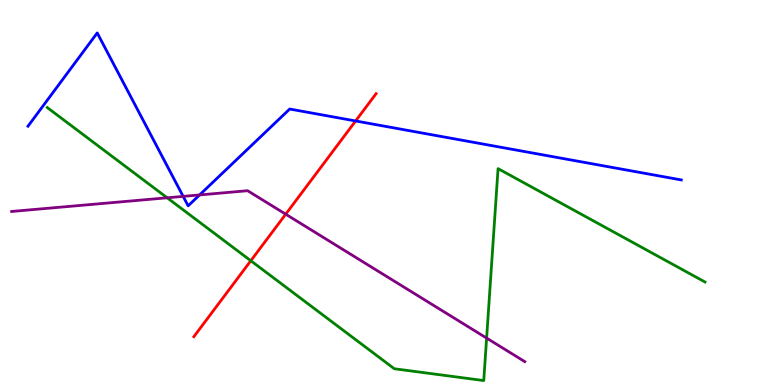[{'lines': ['blue', 'red'], 'intersections': [{'x': 4.59, 'y': 6.86}]}, {'lines': ['green', 'red'], 'intersections': [{'x': 3.24, 'y': 3.23}]}, {'lines': ['purple', 'red'], 'intersections': [{'x': 3.69, 'y': 4.44}]}, {'lines': ['blue', 'green'], 'intersections': []}, {'lines': ['blue', 'purple'], 'intersections': [{'x': 2.36, 'y': 4.9}, {'x': 2.58, 'y': 4.94}]}, {'lines': ['green', 'purple'], 'intersections': [{'x': 2.16, 'y': 4.86}, {'x': 6.28, 'y': 1.22}]}]